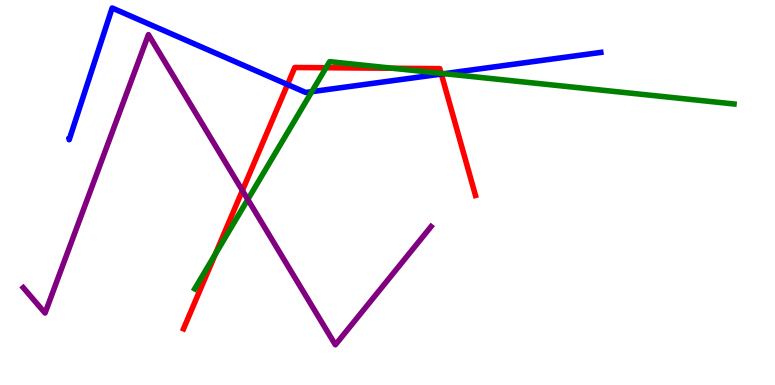[{'lines': ['blue', 'red'], 'intersections': [{'x': 3.71, 'y': 7.8}, {'x': 5.69, 'y': 8.08}]}, {'lines': ['green', 'red'], 'intersections': [{'x': 2.78, 'y': 3.4}, {'x': 4.21, 'y': 8.24}, {'x': 5.07, 'y': 8.23}, {'x': 5.69, 'y': 8.1}]}, {'lines': ['purple', 'red'], 'intersections': [{'x': 3.13, 'y': 5.05}]}, {'lines': ['blue', 'green'], 'intersections': [{'x': 4.02, 'y': 7.62}, {'x': 5.73, 'y': 8.09}]}, {'lines': ['blue', 'purple'], 'intersections': []}, {'lines': ['green', 'purple'], 'intersections': [{'x': 3.2, 'y': 4.82}]}]